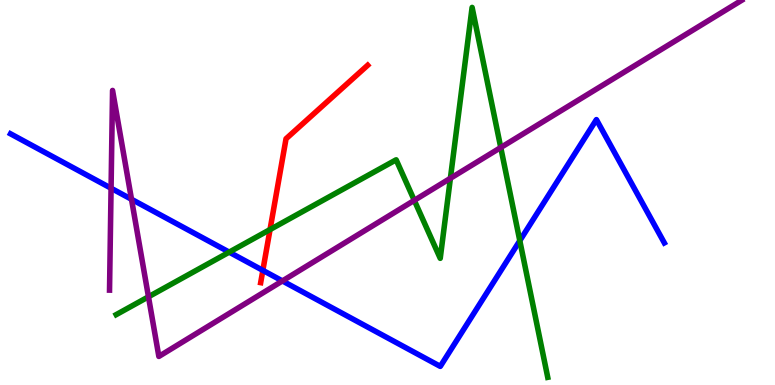[{'lines': ['blue', 'red'], 'intersections': [{'x': 3.39, 'y': 2.98}]}, {'lines': ['green', 'red'], 'intersections': [{'x': 3.48, 'y': 4.04}]}, {'lines': ['purple', 'red'], 'intersections': []}, {'lines': ['blue', 'green'], 'intersections': [{'x': 2.96, 'y': 3.45}, {'x': 6.71, 'y': 3.75}]}, {'lines': ['blue', 'purple'], 'intersections': [{'x': 1.43, 'y': 5.11}, {'x': 1.7, 'y': 4.82}, {'x': 3.64, 'y': 2.7}]}, {'lines': ['green', 'purple'], 'intersections': [{'x': 1.92, 'y': 2.29}, {'x': 5.35, 'y': 4.8}, {'x': 5.81, 'y': 5.37}, {'x': 6.46, 'y': 6.17}]}]